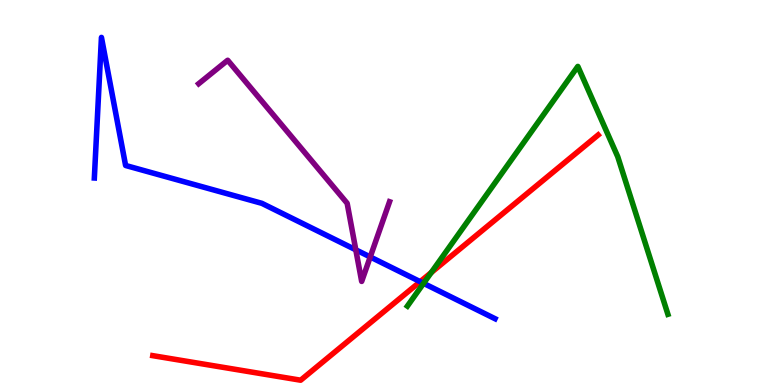[{'lines': ['blue', 'red'], 'intersections': [{'x': 5.42, 'y': 2.68}]}, {'lines': ['green', 'red'], 'intersections': [{'x': 5.56, 'y': 2.92}]}, {'lines': ['purple', 'red'], 'intersections': []}, {'lines': ['blue', 'green'], 'intersections': [{'x': 5.47, 'y': 2.64}]}, {'lines': ['blue', 'purple'], 'intersections': [{'x': 4.59, 'y': 3.51}, {'x': 4.78, 'y': 3.33}]}, {'lines': ['green', 'purple'], 'intersections': []}]